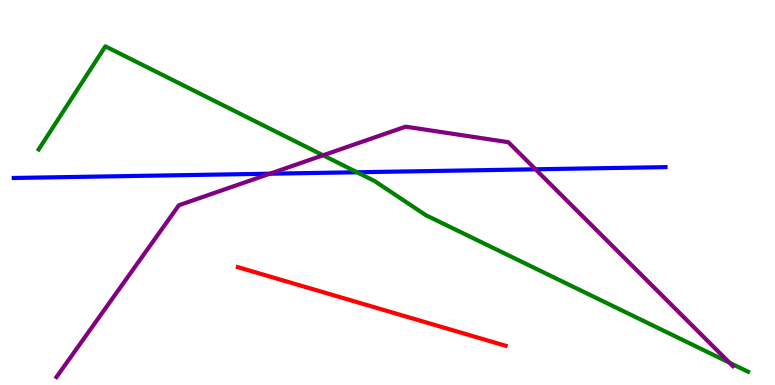[{'lines': ['blue', 'red'], 'intersections': []}, {'lines': ['green', 'red'], 'intersections': []}, {'lines': ['purple', 'red'], 'intersections': []}, {'lines': ['blue', 'green'], 'intersections': [{'x': 4.61, 'y': 5.53}]}, {'lines': ['blue', 'purple'], 'intersections': [{'x': 3.48, 'y': 5.49}, {'x': 6.91, 'y': 5.6}]}, {'lines': ['green', 'purple'], 'intersections': [{'x': 4.17, 'y': 5.97}, {'x': 9.41, 'y': 0.58}]}]